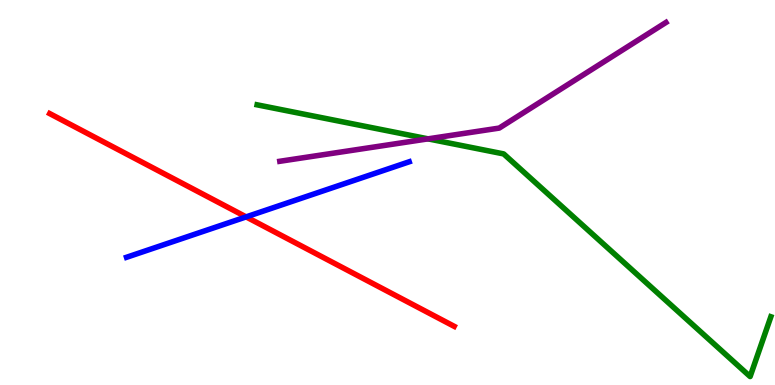[{'lines': ['blue', 'red'], 'intersections': [{'x': 3.18, 'y': 4.37}]}, {'lines': ['green', 'red'], 'intersections': []}, {'lines': ['purple', 'red'], 'intersections': []}, {'lines': ['blue', 'green'], 'intersections': []}, {'lines': ['blue', 'purple'], 'intersections': []}, {'lines': ['green', 'purple'], 'intersections': [{'x': 5.52, 'y': 6.39}]}]